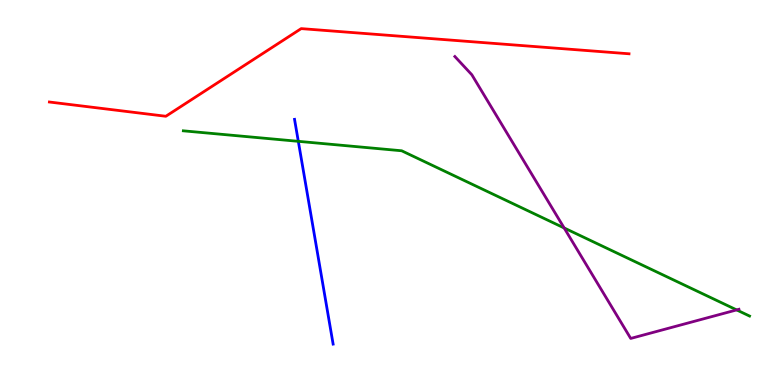[{'lines': ['blue', 'red'], 'intersections': []}, {'lines': ['green', 'red'], 'intersections': []}, {'lines': ['purple', 'red'], 'intersections': []}, {'lines': ['blue', 'green'], 'intersections': [{'x': 3.85, 'y': 6.33}]}, {'lines': ['blue', 'purple'], 'intersections': []}, {'lines': ['green', 'purple'], 'intersections': [{'x': 7.28, 'y': 4.08}, {'x': 9.51, 'y': 1.95}]}]